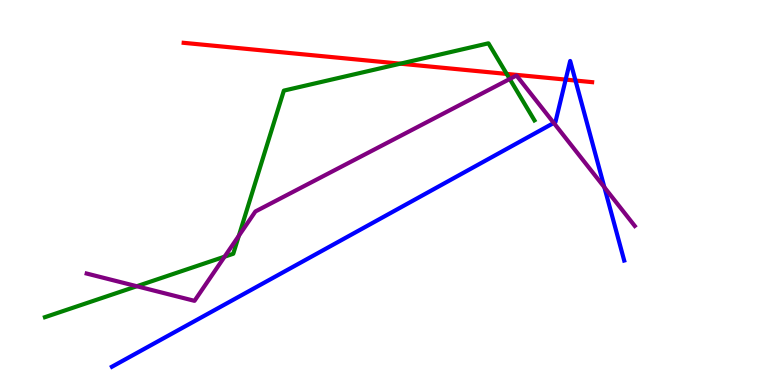[{'lines': ['blue', 'red'], 'intersections': [{'x': 7.3, 'y': 7.93}, {'x': 7.43, 'y': 7.91}]}, {'lines': ['green', 'red'], 'intersections': [{'x': 5.17, 'y': 8.35}, {'x': 6.54, 'y': 8.08}]}, {'lines': ['purple', 'red'], 'intersections': []}, {'lines': ['blue', 'green'], 'intersections': []}, {'lines': ['blue', 'purple'], 'intersections': [{'x': 7.15, 'y': 6.81}, {'x': 7.8, 'y': 5.14}]}, {'lines': ['green', 'purple'], 'intersections': [{'x': 1.77, 'y': 2.57}, {'x': 2.9, 'y': 3.33}, {'x': 3.08, 'y': 3.88}, {'x': 6.58, 'y': 7.95}]}]